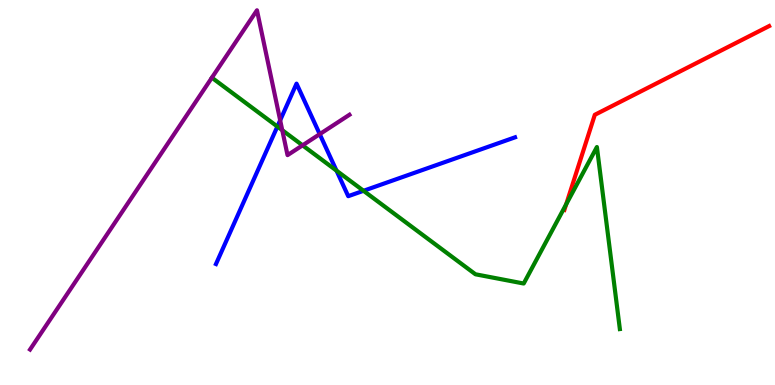[{'lines': ['blue', 'red'], 'intersections': []}, {'lines': ['green', 'red'], 'intersections': [{'x': 7.31, 'y': 4.69}]}, {'lines': ['purple', 'red'], 'intersections': []}, {'lines': ['blue', 'green'], 'intersections': [{'x': 3.58, 'y': 6.71}, {'x': 4.34, 'y': 5.57}, {'x': 4.69, 'y': 5.04}]}, {'lines': ['blue', 'purple'], 'intersections': [{'x': 3.62, 'y': 6.88}, {'x': 4.13, 'y': 6.52}]}, {'lines': ['green', 'purple'], 'intersections': [{'x': 3.64, 'y': 6.62}, {'x': 3.9, 'y': 6.23}]}]